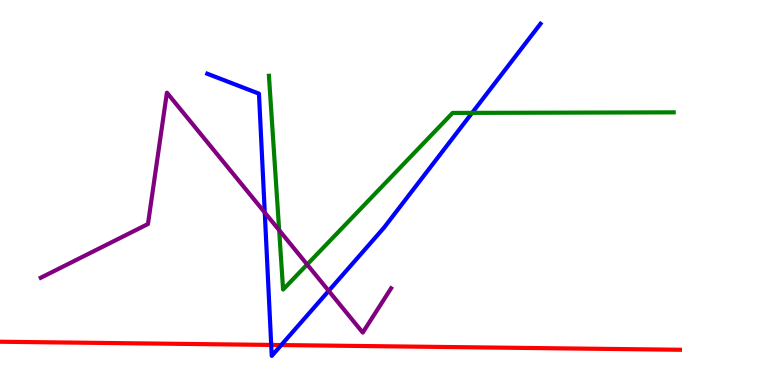[{'lines': ['blue', 'red'], 'intersections': [{'x': 3.5, 'y': 1.04}, {'x': 3.63, 'y': 1.04}]}, {'lines': ['green', 'red'], 'intersections': []}, {'lines': ['purple', 'red'], 'intersections': []}, {'lines': ['blue', 'green'], 'intersections': [{'x': 6.09, 'y': 7.07}]}, {'lines': ['blue', 'purple'], 'intersections': [{'x': 3.42, 'y': 4.48}, {'x': 4.24, 'y': 2.45}]}, {'lines': ['green', 'purple'], 'intersections': [{'x': 3.6, 'y': 4.02}, {'x': 3.96, 'y': 3.13}]}]